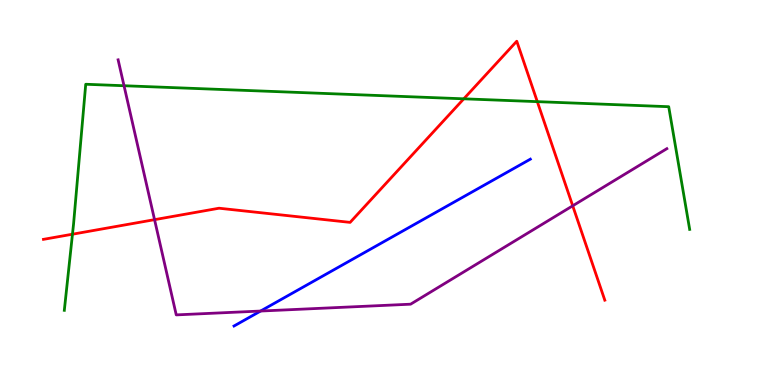[{'lines': ['blue', 'red'], 'intersections': []}, {'lines': ['green', 'red'], 'intersections': [{'x': 0.935, 'y': 3.92}, {'x': 5.98, 'y': 7.43}, {'x': 6.93, 'y': 7.36}]}, {'lines': ['purple', 'red'], 'intersections': [{'x': 1.99, 'y': 4.29}, {'x': 7.39, 'y': 4.65}]}, {'lines': ['blue', 'green'], 'intersections': []}, {'lines': ['blue', 'purple'], 'intersections': [{'x': 3.36, 'y': 1.92}]}, {'lines': ['green', 'purple'], 'intersections': [{'x': 1.6, 'y': 7.77}]}]